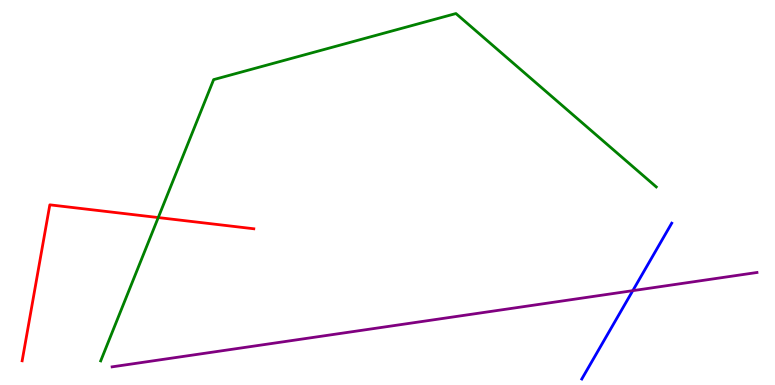[{'lines': ['blue', 'red'], 'intersections': []}, {'lines': ['green', 'red'], 'intersections': [{'x': 2.04, 'y': 4.35}]}, {'lines': ['purple', 'red'], 'intersections': []}, {'lines': ['blue', 'green'], 'intersections': []}, {'lines': ['blue', 'purple'], 'intersections': [{'x': 8.16, 'y': 2.45}]}, {'lines': ['green', 'purple'], 'intersections': []}]